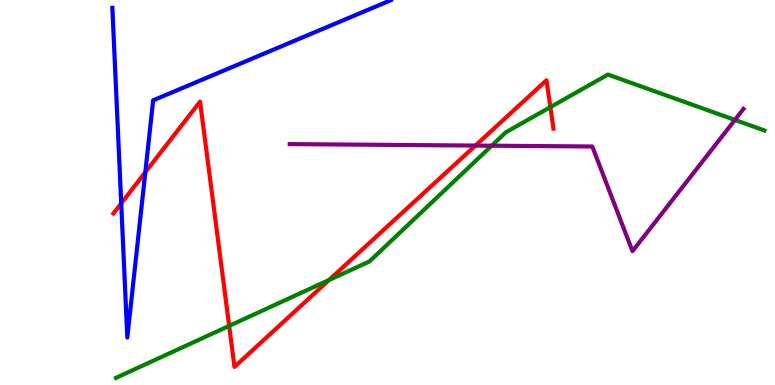[{'lines': ['blue', 'red'], 'intersections': [{'x': 1.56, 'y': 4.72}, {'x': 1.88, 'y': 5.53}]}, {'lines': ['green', 'red'], 'intersections': [{'x': 2.96, 'y': 1.54}, {'x': 4.25, 'y': 2.73}, {'x': 7.1, 'y': 7.22}]}, {'lines': ['purple', 'red'], 'intersections': [{'x': 6.13, 'y': 6.22}]}, {'lines': ['blue', 'green'], 'intersections': []}, {'lines': ['blue', 'purple'], 'intersections': []}, {'lines': ['green', 'purple'], 'intersections': [{'x': 6.34, 'y': 6.22}, {'x': 9.48, 'y': 6.89}]}]